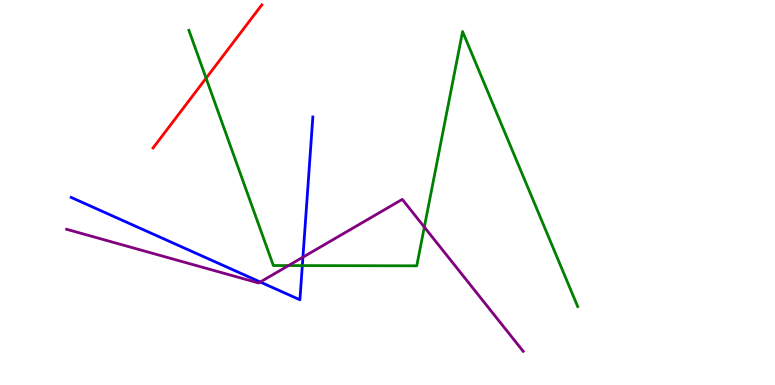[{'lines': ['blue', 'red'], 'intersections': []}, {'lines': ['green', 'red'], 'intersections': [{'x': 2.66, 'y': 7.97}]}, {'lines': ['purple', 'red'], 'intersections': []}, {'lines': ['blue', 'green'], 'intersections': [{'x': 3.9, 'y': 3.1}]}, {'lines': ['blue', 'purple'], 'intersections': [{'x': 3.36, 'y': 2.67}, {'x': 3.91, 'y': 3.32}]}, {'lines': ['green', 'purple'], 'intersections': [{'x': 3.72, 'y': 3.1}, {'x': 5.48, 'y': 4.1}]}]